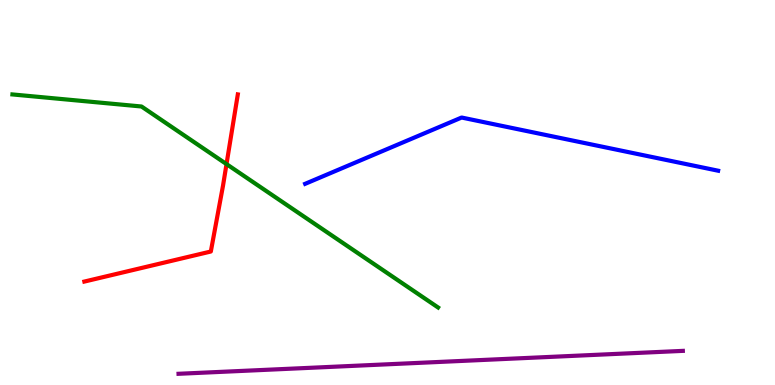[{'lines': ['blue', 'red'], 'intersections': []}, {'lines': ['green', 'red'], 'intersections': [{'x': 2.92, 'y': 5.74}]}, {'lines': ['purple', 'red'], 'intersections': []}, {'lines': ['blue', 'green'], 'intersections': []}, {'lines': ['blue', 'purple'], 'intersections': []}, {'lines': ['green', 'purple'], 'intersections': []}]